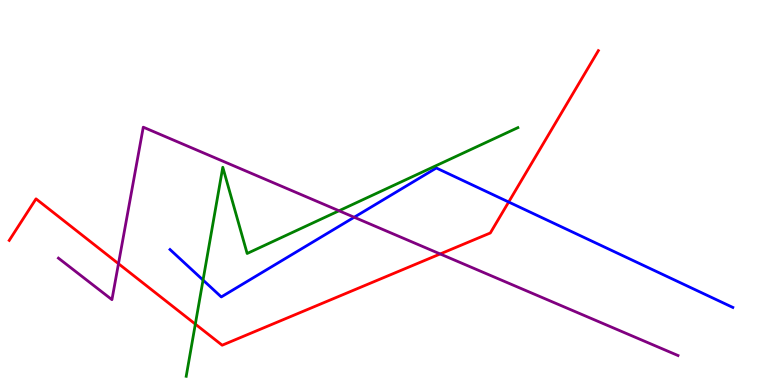[{'lines': ['blue', 'red'], 'intersections': [{'x': 6.56, 'y': 4.75}]}, {'lines': ['green', 'red'], 'intersections': [{'x': 2.52, 'y': 1.58}]}, {'lines': ['purple', 'red'], 'intersections': [{'x': 1.53, 'y': 3.15}, {'x': 5.68, 'y': 3.4}]}, {'lines': ['blue', 'green'], 'intersections': [{'x': 2.62, 'y': 2.73}]}, {'lines': ['blue', 'purple'], 'intersections': [{'x': 4.57, 'y': 4.36}]}, {'lines': ['green', 'purple'], 'intersections': [{'x': 4.37, 'y': 4.53}]}]